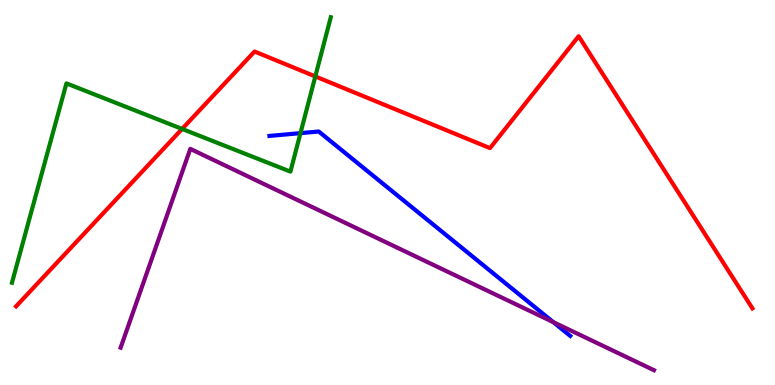[{'lines': ['blue', 'red'], 'intersections': []}, {'lines': ['green', 'red'], 'intersections': [{'x': 2.35, 'y': 6.65}, {'x': 4.07, 'y': 8.01}]}, {'lines': ['purple', 'red'], 'intersections': []}, {'lines': ['blue', 'green'], 'intersections': [{'x': 3.88, 'y': 6.54}]}, {'lines': ['blue', 'purple'], 'intersections': [{'x': 7.14, 'y': 1.63}]}, {'lines': ['green', 'purple'], 'intersections': []}]